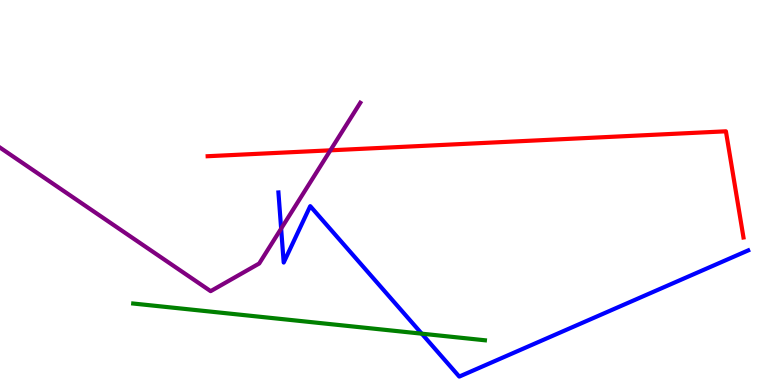[{'lines': ['blue', 'red'], 'intersections': []}, {'lines': ['green', 'red'], 'intersections': []}, {'lines': ['purple', 'red'], 'intersections': [{'x': 4.26, 'y': 6.1}]}, {'lines': ['blue', 'green'], 'intersections': [{'x': 5.44, 'y': 1.33}]}, {'lines': ['blue', 'purple'], 'intersections': [{'x': 3.63, 'y': 4.06}]}, {'lines': ['green', 'purple'], 'intersections': []}]